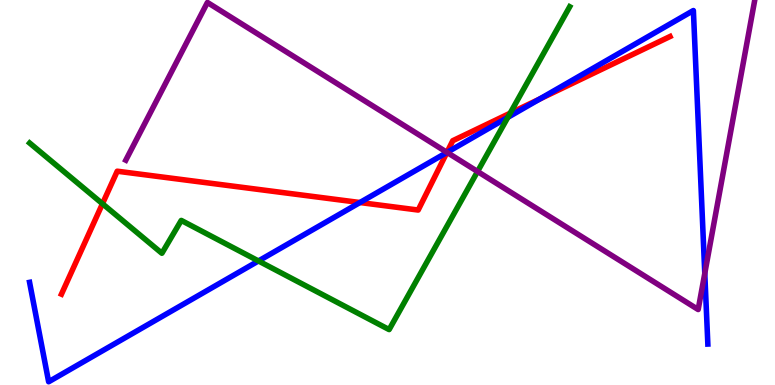[{'lines': ['blue', 'red'], 'intersections': [{'x': 4.64, 'y': 4.74}, {'x': 5.77, 'y': 6.04}, {'x': 6.96, 'y': 7.43}]}, {'lines': ['green', 'red'], 'intersections': [{'x': 1.32, 'y': 4.71}, {'x': 6.58, 'y': 7.06}]}, {'lines': ['purple', 'red'], 'intersections': [{'x': 5.77, 'y': 6.04}]}, {'lines': ['blue', 'green'], 'intersections': [{'x': 3.33, 'y': 3.22}, {'x': 6.55, 'y': 6.95}]}, {'lines': ['blue', 'purple'], 'intersections': [{'x': 5.77, 'y': 6.04}, {'x': 9.09, 'y': 2.9}]}, {'lines': ['green', 'purple'], 'intersections': [{'x': 6.16, 'y': 5.55}]}]